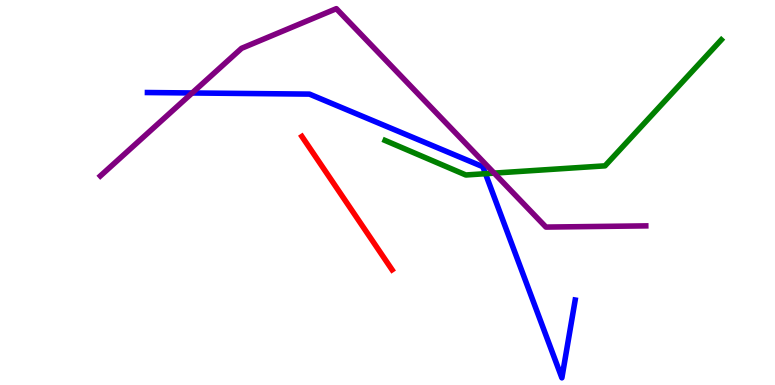[{'lines': ['blue', 'red'], 'intersections': []}, {'lines': ['green', 'red'], 'intersections': []}, {'lines': ['purple', 'red'], 'intersections': []}, {'lines': ['blue', 'green'], 'intersections': [{'x': 6.26, 'y': 5.49}]}, {'lines': ['blue', 'purple'], 'intersections': [{'x': 2.48, 'y': 7.59}]}, {'lines': ['green', 'purple'], 'intersections': [{'x': 6.38, 'y': 5.5}]}]